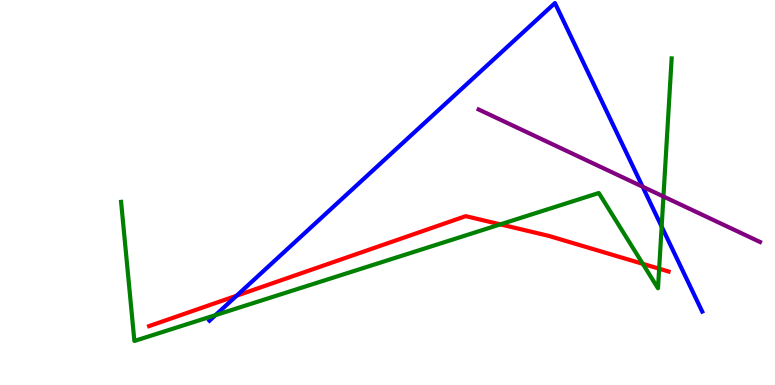[{'lines': ['blue', 'red'], 'intersections': [{'x': 3.05, 'y': 2.32}]}, {'lines': ['green', 'red'], 'intersections': [{'x': 6.46, 'y': 4.17}, {'x': 8.29, 'y': 3.15}, {'x': 8.51, 'y': 3.02}]}, {'lines': ['purple', 'red'], 'intersections': []}, {'lines': ['blue', 'green'], 'intersections': [{'x': 2.78, 'y': 1.81}, {'x': 8.54, 'y': 4.11}]}, {'lines': ['blue', 'purple'], 'intersections': [{'x': 8.29, 'y': 5.15}]}, {'lines': ['green', 'purple'], 'intersections': [{'x': 8.56, 'y': 4.9}]}]